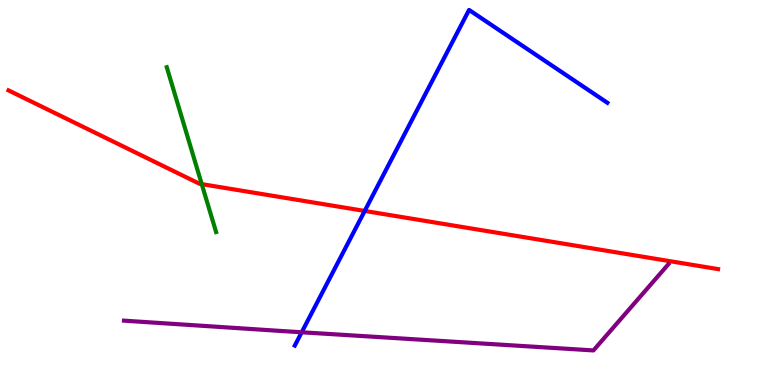[{'lines': ['blue', 'red'], 'intersections': [{'x': 4.71, 'y': 4.52}]}, {'lines': ['green', 'red'], 'intersections': [{'x': 2.6, 'y': 5.22}]}, {'lines': ['purple', 'red'], 'intersections': []}, {'lines': ['blue', 'green'], 'intersections': []}, {'lines': ['blue', 'purple'], 'intersections': [{'x': 3.89, 'y': 1.37}]}, {'lines': ['green', 'purple'], 'intersections': []}]